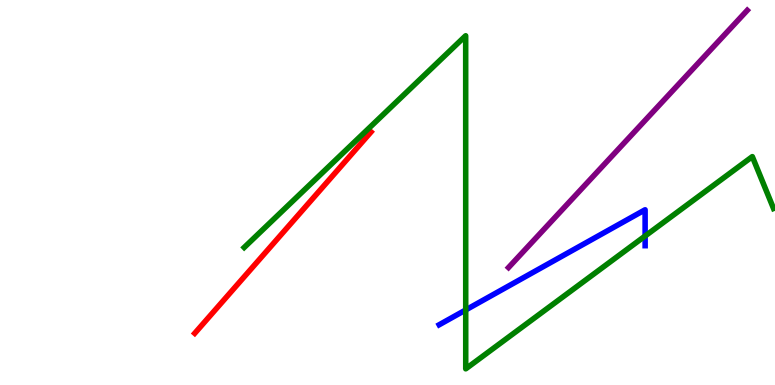[{'lines': ['blue', 'red'], 'intersections': []}, {'lines': ['green', 'red'], 'intersections': []}, {'lines': ['purple', 'red'], 'intersections': []}, {'lines': ['blue', 'green'], 'intersections': [{'x': 6.01, 'y': 1.95}, {'x': 8.32, 'y': 3.87}]}, {'lines': ['blue', 'purple'], 'intersections': []}, {'lines': ['green', 'purple'], 'intersections': []}]